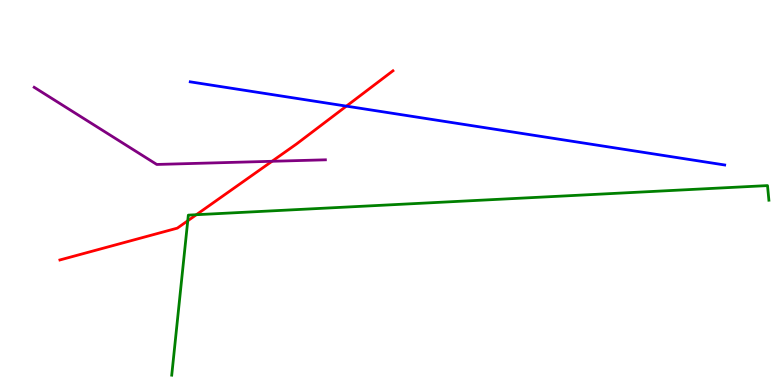[{'lines': ['blue', 'red'], 'intersections': [{'x': 4.47, 'y': 7.24}]}, {'lines': ['green', 'red'], 'intersections': [{'x': 2.42, 'y': 4.27}, {'x': 2.53, 'y': 4.42}]}, {'lines': ['purple', 'red'], 'intersections': [{'x': 3.51, 'y': 5.81}]}, {'lines': ['blue', 'green'], 'intersections': []}, {'lines': ['blue', 'purple'], 'intersections': []}, {'lines': ['green', 'purple'], 'intersections': []}]